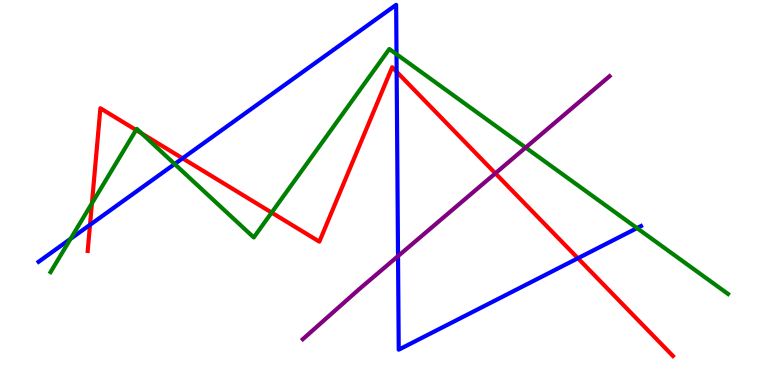[{'lines': ['blue', 'red'], 'intersections': [{'x': 1.16, 'y': 4.16}, {'x': 2.36, 'y': 5.89}, {'x': 5.12, 'y': 8.14}, {'x': 7.46, 'y': 3.29}]}, {'lines': ['green', 'red'], 'intersections': [{'x': 1.19, 'y': 4.72}, {'x': 1.76, 'y': 6.62}, {'x': 1.83, 'y': 6.54}, {'x': 3.51, 'y': 4.48}]}, {'lines': ['purple', 'red'], 'intersections': [{'x': 6.39, 'y': 5.5}]}, {'lines': ['blue', 'green'], 'intersections': [{'x': 0.911, 'y': 3.8}, {'x': 2.25, 'y': 5.74}, {'x': 5.12, 'y': 8.59}, {'x': 8.22, 'y': 4.08}]}, {'lines': ['blue', 'purple'], 'intersections': [{'x': 5.14, 'y': 3.35}]}, {'lines': ['green', 'purple'], 'intersections': [{'x': 6.78, 'y': 6.17}]}]